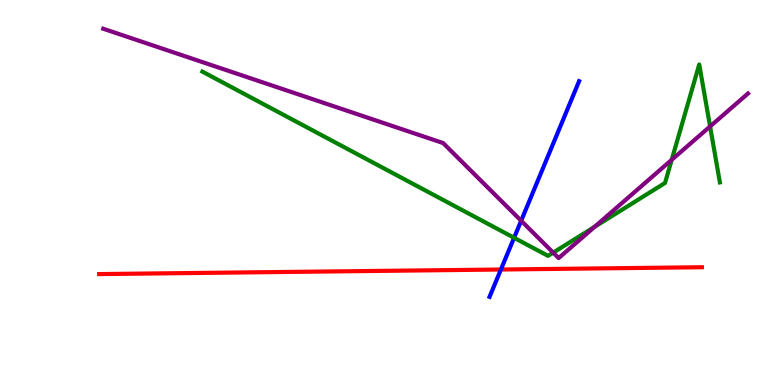[{'lines': ['blue', 'red'], 'intersections': [{'x': 6.46, 'y': 3.0}]}, {'lines': ['green', 'red'], 'intersections': []}, {'lines': ['purple', 'red'], 'intersections': []}, {'lines': ['blue', 'green'], 'intersections': [{'x': 6.63, 'y': 3.82}]}, {'lines': ['blue', 'purple'], 'intersections': [{'x': 6.72, 'y': 4.27}]}, {'lines': ['green', 'purple'], 'intersections': [{'x': 7.14, 'y': 3.44}, {'x': 7.67, 'y': 4.11}, {'x': 8.67, 'y': 5.85}, {'x': 9.16, 'y': 6.72}]}]